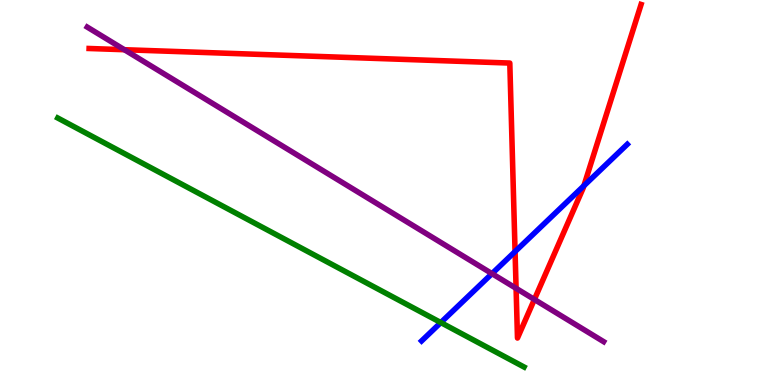[{'lines': ['blue', 'red'], 'intersections': [{'x': 6.65, 'y': 3.47}, {'x': 7.53, 'y': 5.17}]}, {'lines': ['green', 'red'], 'intersections': []}, {'lines': ['purple', 'red'], 'intersections': [{'x': 1.6, 'y': 8.71}, {'x': 6.66, 'y': 2.51}, {'x': 6.9, 'y': 2.22}]}, {'lines': ['blue', 'green'], 'intersections': [{'x': 5.69, 'y': 1.62}]}, {'lines': ['blue', 'purple'], 'intersections': [{'x': 6.35, 'y': 2.89}]}, {'lines': ['green', 'purple'], 'intersections': []}]